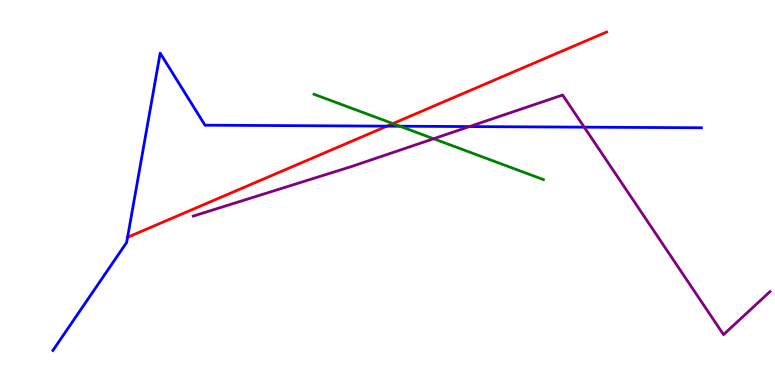[{'lines': ['blue', 'red'], 'intersections': [{'x': 1.65, 'y': 3.84}, {'x': 4.99, 'y': 6.72}]}, {'lines': ['green', 'red'], 'intersections': [{'x': 5.07, 'y': 6.79}]}, {'lines': ['purple', 'red'], 'intersections': []}, {'lines': ['blue', 'green'], 'intersections': [{'x': 5.16, 'y': 6.72}]}, {'lines': ['blue', 'purple'], 'intersections': [{'x': 6.06, 'y': 6.71}, {'x': 7.54, 'y': 6.7}]}, {'lines': ['green', 'purple'], 'intersections': [{'x': 5.59, 'y': 6.4}]}]